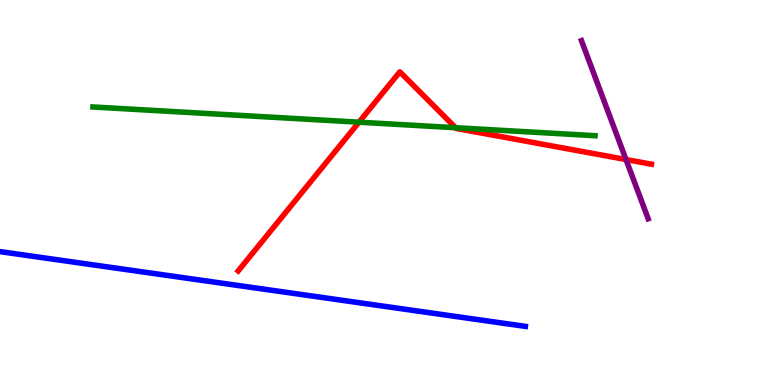[{'lines': ['blue', 'red'], 'intersections': []}, {'lines': ['green', 'red'], 'intersections': [{'x': 4.63, 'y': 6.83}, {'x': 5.88, 'y': 6.68}]}, {'lines': ['purple', 'red'], 'intersections': [{'x': 8.08, 'y': 5.86}]}, {'lines': ['blue', 'green'], 'intersections': []}, {'lines': ['blue', 'purple'], 'intersections': []}, {'lines': ['green', 'purple'], 'intersections': []}]